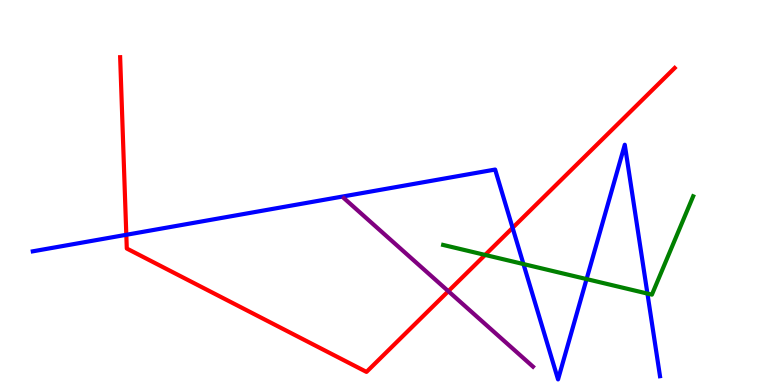[{'lines': ['blue', 'red'], 'intersections': [{'x': 1.63, 'y': 3.9}, {'x': 6.61, 'y': 4.08}]}, {'lines': ['green', 'red'], 'intersections': [{'x': 6.26, 'y': 3.38}]}, {'lines': ['purple', 'red'], 'intersections': [{'x': 5.78, 'y': 2.44}]}, {'lines': ['blue', 'green'], 'intersections': [{'x': 6.75, 'y': 3.14}, {'x': 7.57, 'y': 2.75}, {'x': 8.35, 'y': 2.37}]}, {'lines': ['blue', 'purple'], 'intersections': []}, {'lines': ['green', 'purple'], 'intersections': []}]